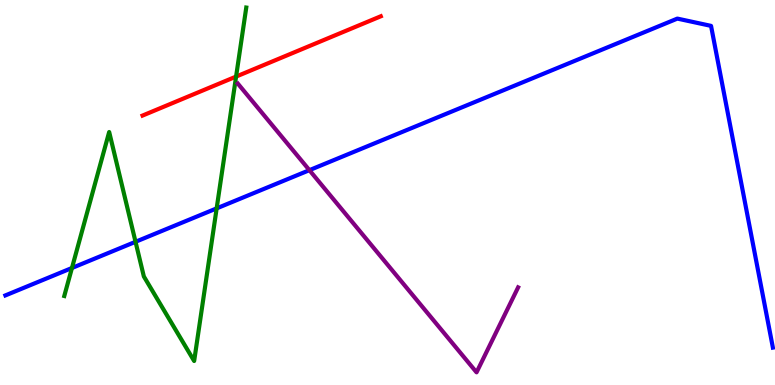[{'lines': ['blue', 'red'], 'intersections': []}, {'lines': ['green', 'red'], 'intersections': [{'x': 3.05, 'y': 8.01}]}, {'lines': ['purple', 'red'], 'intersections': []}, {'lines': ['blue', 'green'], 'intersections': [{'x': 0.928, 'y': 3.04}, {'x': 1.75, 'y': 3.72}, {'x': 2.8, 'y': 4.59}]}, {'lines': ['blue', 'purple'], 'intersections': [{'x': 3.99, 'y': 5.58}]}, {'lines': ['green', 'purple'], 'intersections': []}]